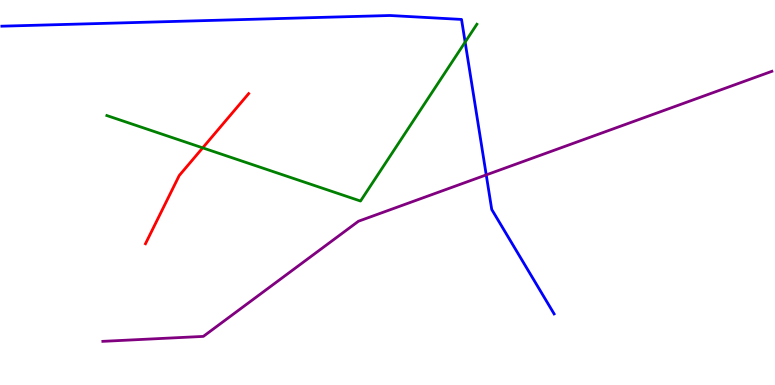[{'lines': ['blue', 'red'], 'intersections': []}, {'lines': ['green', 'red'], 'intersections': [{'x': 2.62, 'y': 6.16}]}, {'lines': ['purple', 'red'], 'intersections': []}, {'lines': ['blue', 'green'], 'intersections': [{'x': 6.0, 'y': 8.91}]}, {'lines': ['blue', 'purple'], 'intersections': [{'x': 6.27, 'y': 5.46}]}, {'lines': ['green', 'purple'], 'intersections': []}]